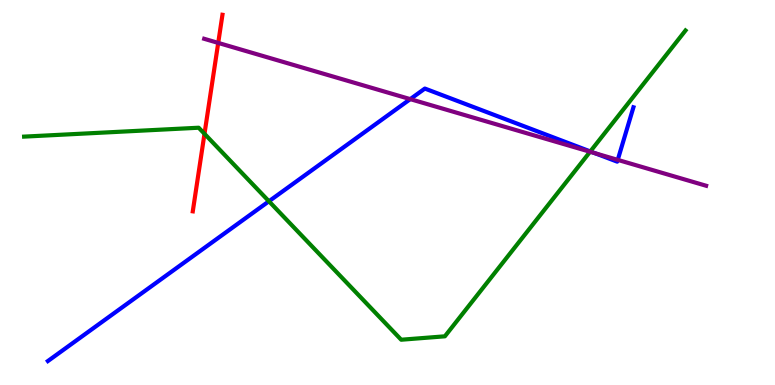[{'lines': ['blue', 'red'], 'intersections': []}, {'lines': ['green', 'red'], 'intersections': [{'x': 2.64, 'y': 6.52}]}, {'lines': ['purple', 'red'], 'intersections': [{'x': 2.82, 'y': 8.89}]}, {'lines': ['blue', 'green'], 'intersections': [{'x': 3.47, 'y': 4.77}, {'x': 7.62, 'y': 6.07}]}, {'lines': ['blue', 'purple'], 'intersections': [{'x': 5.29, 'y': 7.43}, {'x': 7.68, 'y': 6.02}, {'x': 7.97, 'y': 5.85}]}, {'lines': ['green', 'purple'], 'intersections': [{'x': 7.61, 'y': 6.06}]}]